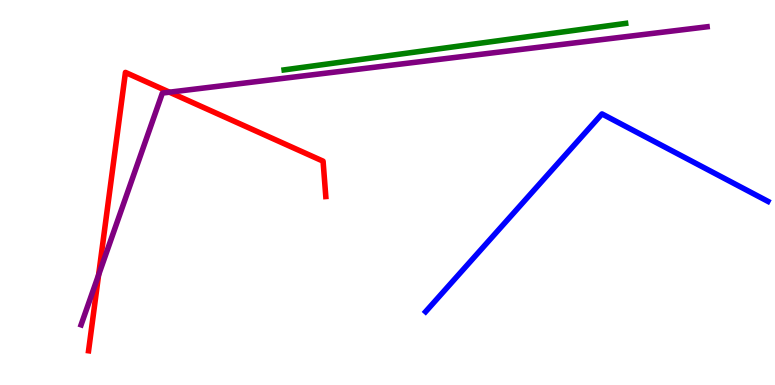[{'lines': ['blue', 'red'], 'intersections': []}, {'lines': ['green', 'red'], 'intersections': []}, {'lines': ['purple', 'red'], 'intersections': [{'x': 1.27, 'y': 2.86}, {'x': 2.19, 'y': 7.61}]}, {'lines': ['blue', 'green'], 'intersections': []}, {'lines': ['blue', 'purple'], 'intersections': []}, {'lines': ['green', 'purple'], 'intersections': []}]